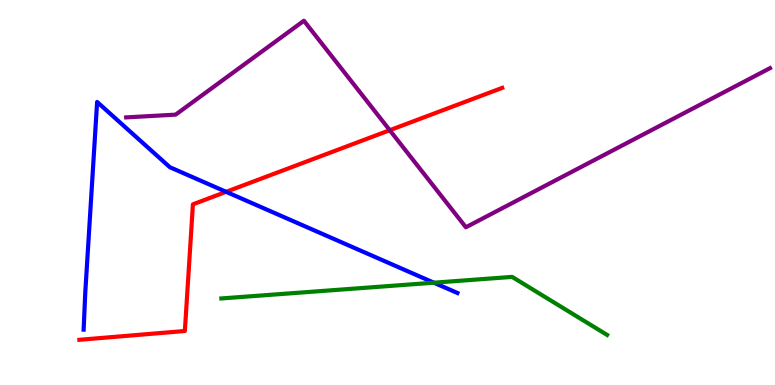[{'lines': ['blue', 'red'], 'intersections': [{'x': 2.92, 'y': 5.02}]}, {'lines': ['green', 'red'], 'intersections': []}, {'lines': ['purple', 'red'], 'intersections': [{'x': 5.03, 'y': 6.62}]}, {'lines': ['blue', 'green'], 'intersections': [{'x': 5.6, 'y': 2.66}]}, {'lines': ['blue', 'purple'], 'intersections': []}, {'lines': ['green', 'purple'], 'intersections': []}]